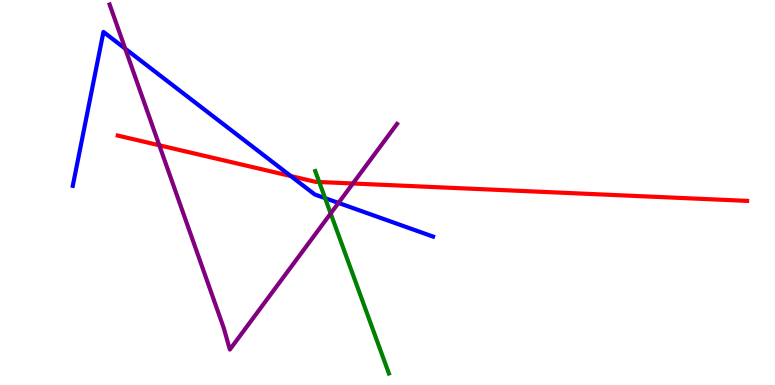[{'lines': ['blue', 'red'], 'intersections': [{'x': 3.75, 'y': 5.43}]}, {'lines': ['green', 'red'], 'intersections': [{'x': 4.12, 'y': 5.27}]}, {'lines': ['purple', 'red'], 'intersections': [{'x': 2.06, 'y': 6.23}, {'x': 4.55, 'y': 5.23}]}, {'lines': ['blue', 'green'], 'intersections': [{'x': 4.19, 'y': 4.85}]}, {'lines': ['blue', 'purple'], 'intersections': [{'x': 1.62, 'y': 8.74}, {'x': 4.37, 'y': 4.73}]}, {'lines': ['green', 'purple'], 'intersections': [{'x': 4.27, 'y': 4.46}]}]